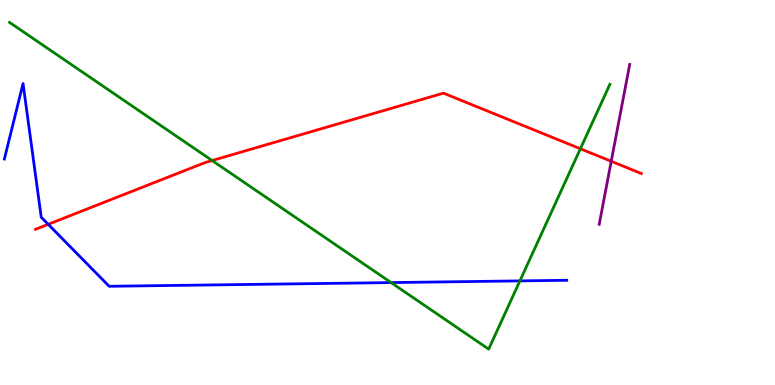[{'lines': ['blue', 'red'], 'intersections': [{'x': 0.622, 'y': 4.17}]}, {'lines': ['green', 'red'], 'intersections': [{'x': 2.74, 'y': 5.83}, {'x': 7.49, 'y': 6.14}]}, {'lines': ['purple', 'red'], 'intersections': [{'x': 7.89, 'y': 5.81}]}, {'lines': ['blue', 'green'], 'intersections': [{'x': 5.05, 'y': 2.66}, {'x': 6.71, 'y': 2.7}]}, {'lines': ['blue', 'purple'], 'intersections': []}, {'lines': ['green', 'purple'], 'intersections': []}]